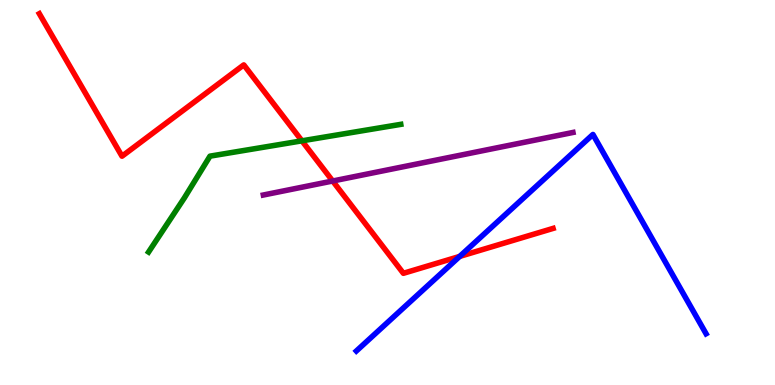[{'lines': ['blue', 'red'], 'intersections': [{'x': 5.93, 'y': 3.34}]}, {'lines': ['green', 'red'], 'intersections': [{'x': 3.9, 'y': 6.34}]}, {'lines': ['purple', 'red'], 'intersections': [{'x': 4.29, 'y': 5.3}]}, {'lines': ['blue', 'green'], 'intersections': []}, {'lines': ['blue', 'purple'], 'intersections': []}, {'lines': ['green', 'purple'], 'intersections': []}]